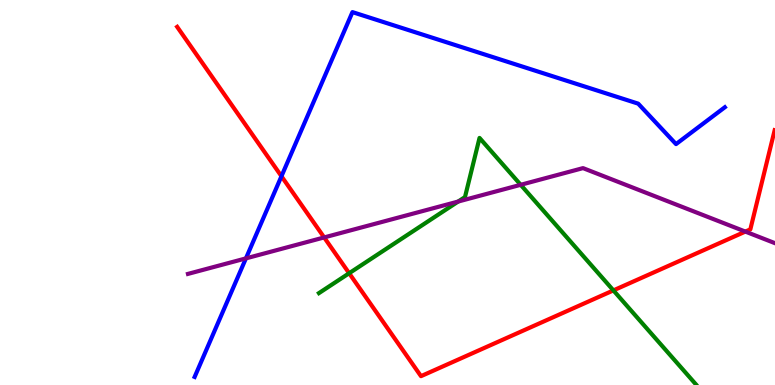[{'lines': ['blue', 'red'], 'intersections': [{'x': 3.63, 'y': 5.42}]}, {'lines': ['green', 'red'], 'intersections': [{'x': 4.51, 'y': 2.9}, {'x': 7.91, 'y': 2.46}]}, {'lines': ['purple', 'red'], 'intersections': [{'x': 4.18, 'y': 3.83}, {'x': 9.62, 'y': 3.98}]}, {'lines': ['blue', 'green'], 'intersections': []}, {'lines': ['blue', 'purple'], 'intersections': [{'x': 3.17, 'y': 3.29}]}, {'lines': ['green', 'purple'], 'intersections': [{'x': 5.91, 'y': 4.77}, {'x': 6.72, 'y': 5.2}]}]